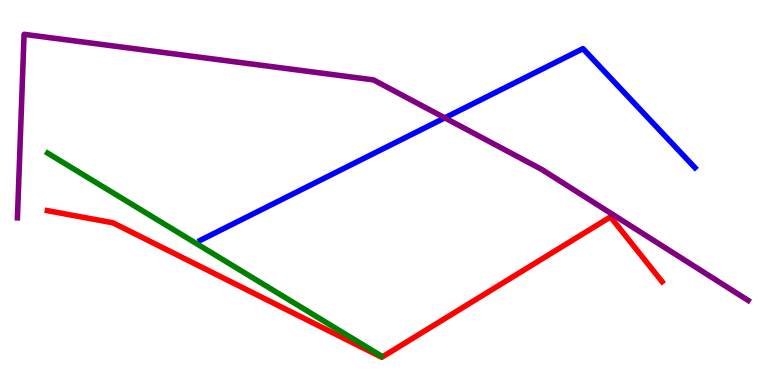[{'lines': ['blue', 'red'], 'intersections': []}, {'lines': ['green', 'red'], 'intersections': []}, {'lines': ['purple', 'red'], 'intersections': []}, {'lines': ['blue', 'green'], 'intersections': []}, {'lines': ['blue', 'purple'], 'intersections': [{'x': 5.74, 'y': 6.94}]}, {'lines': ['green', 'purple'], 'intersections': []}]